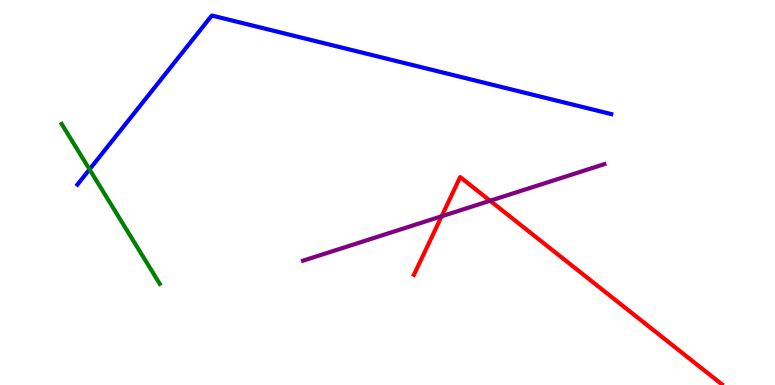[{'lines': ['blue', 'red'], 'intersections': []}, {'lines': ['green', 'red'], 'intersections': []}, {'lines': ['purple', 'red'], 'intersections': [{'x': 5.7, 'y': 4.38}, {'x': 6.32, 'y': 4.79}]}, {'lines': ['blue', 'green'], 'intersections': [{'x': 1.16, 'y': 5.6}]}, {'lines': ['blue', 'purple'], 'intersections': []}, {'lines': ['green', 'purple'], 'intersections': []}]